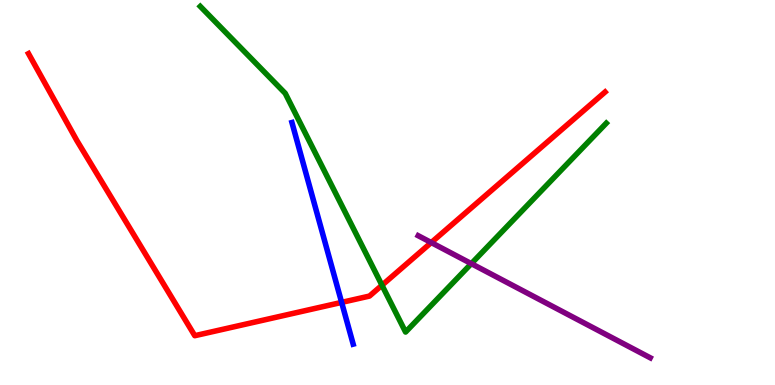[{'lines': ['blue', 'red'], 'intersections': [{'x': 4.41, 'y': 2.15}]}, {'lines': ['green', 'red'], 'intersections': [{'x': 4.93, 'y': 2.59}]}, {'lines': ['purple', 'red'], 'intersections': [{'x': 5.56, 'y': 3.7}]}, {'lines': ['blue', 'green'], 'intersections': []}, {'lines': ['blue', 'purple'], 'intersections': []}, {'lines': ['green', 'purple'], 'intersections': [{'x': 6.08, 'y': 3.15}]}]